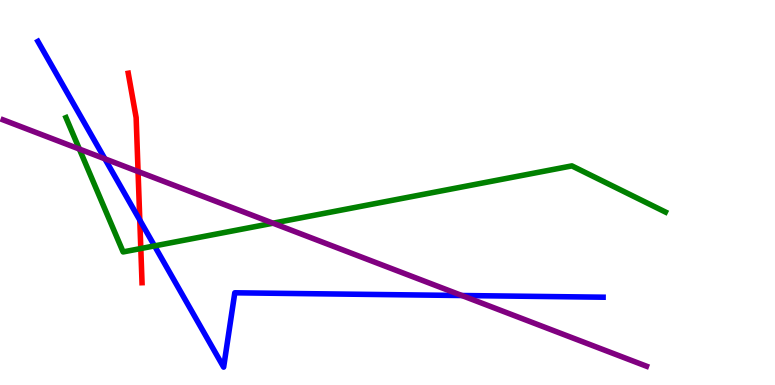[{'lines': ['blue', 'red'], 'intersections': [{'x': 1.8, 'y': 4.28}]}, {'lines': ['green', 'red'], 'intersections': [{'x': 1.82, 'y': 3.54}]}, {'lines': ['purple', 'red'], 'intersections': [{'x': 1.78, 'y': 5.54}]}, {'lines': ['blue', 'green'], 'intersections': [{'x': 1.99, 'y': 3.61}]}, {'lines': ['blue', 'purple'], 'intersections': [{'x': 1.35, 'y': 5.87}, {'x': 5.96, 'y': 2.32}]}, {'lines': ['green', 'purple'], 'intersections': [{'x': 1.02, 'y': 6.13}, {'x': 3.52, 'y': 4.2}]}]